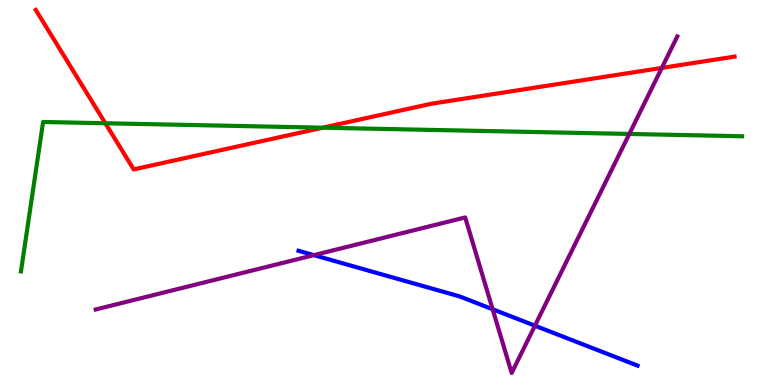[{'lines': ['blue', 'red'], 'intersections': []}, {'lines': ['green', 'red'], 'intersections': [{'x': 1.36, 'y': 6.8}, {'x': 4.16, 'y': 6.68}]}, {'lines': ['purple', 'red'], 'intersections': [{'x': 8.54, 'y': 8.24}]}, {'lines': ['blue', 'green'], 'intersections': []}, {'lines': ['blue', 'purple'], 'intersections': [{'x': 4.05, 'y': 3.37}, {'x': 6.36, 'y': 1.97}, {'x': 6.9, 'y': 1.54}]}, {'lines': ['green', 'purple'], 'intersections': [{'x': 8.12, 'y': 6.52}]}]